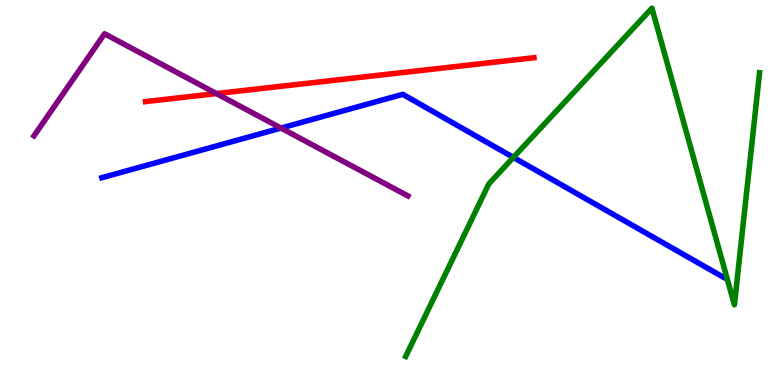[{'lines': ['blue', 'red'], 'intersections': []}, {'lines': ['green', 'red'], 'intersections': []}, {'lines': ['purple', 'red'], 'intersections': [{'x': 2.79, 'y': 7.57}]}, {'lines': ['blue', 'green'], 'intersections': [{'x': 6.62, 'y': 5.91}]}, {'lines': ['blue', 'purple'], 'intersections': [{'x': 3.63, 'y': 6.67}]}, {'lines': ['green', 'purple'], 'intersections': []}]